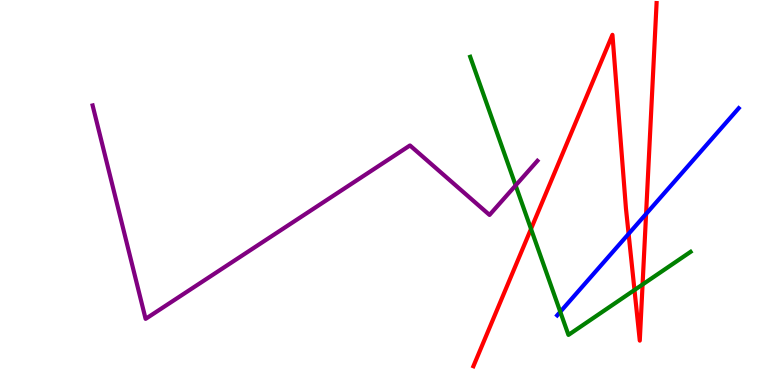[{'lines': ['blue', 'red'], 'intersections': [{'x': 8.11, 'y': 3.93}, {'x': 8.34, 'y': 4.44}]}, {'lines': ['green', 'red'], 'intersections': [{'x': 6.85, 'y': 4.05}, {'x': 8.19, 'y': 2.47}, {'x': 8.29, 'y': 2.61}]}, {'lines': ['purple', 'red'], 'intersections': []}, {'lines': ['blue', 'green'], 'intersections': [{'x': 7.23, 'y': 1.9}]}, {'lines': ['blue', 'purple'], 'intersections': []}, {'lines': ['green', 'purple'], 'intersections': [{'x': 6.65, 'y': 5.18}]}]